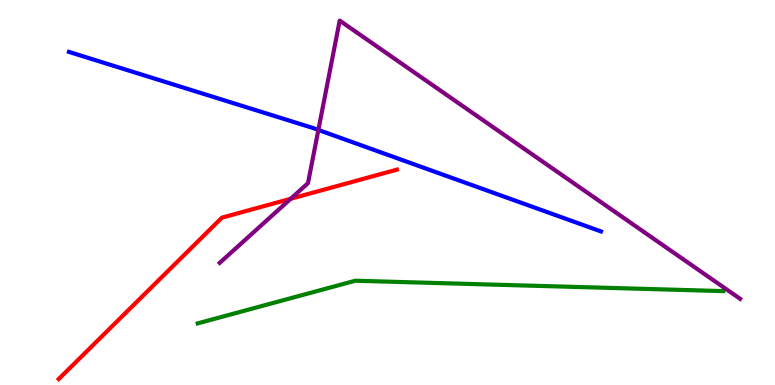[{'lines': ['blue', 'red'], 'intersections': []}, {'lines': ['green', 'red'], 'intersections': []}, {'lines': ['purple', 'red'], 'intersections': [{'x': 3.75, 'y': 4.84}]}, {'lines': ['blue', 'green'], 'intersections': []}, {'lines': ['blue', 'purple'], 'intersections': [{'x': 4.11, 'y': 6.63}]}, {'lines': ['green', 'purple'], 'intersections': []}]